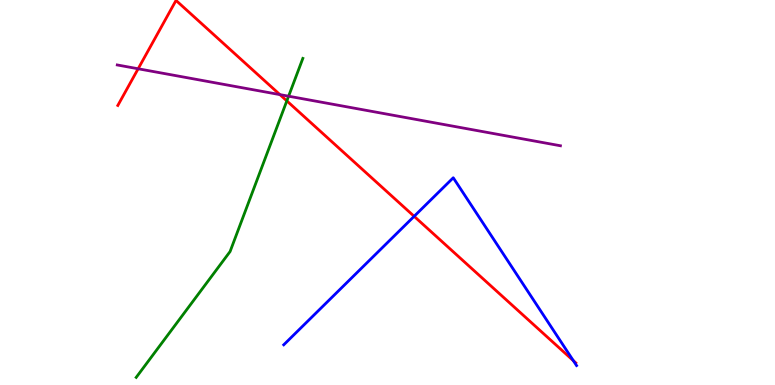[{'lines': ['blue', 'red'], 'intersections': [{'x': 5.34, 'y': 4.38}, {'x': 7.4, 'y': 0.632}]}, {'lines': ['green', 'red'], 'intersections': [{'x': 3.7, 'y': 7.38}]}, {'lines': ['purple', 'red'], 'intersections': [{'x': 1.78, 'y': 8.21}, {'x': 3.61, 'y': 7.54}]}, {'lines': ['blue', 'green'], 'intersections': []}, {'lines': ['blue', 'purple'], 'intersections': []}, {'lines': ['green', 'purple'], 'intersections': [{'x': 3.72, 'y': 7.5}]}]